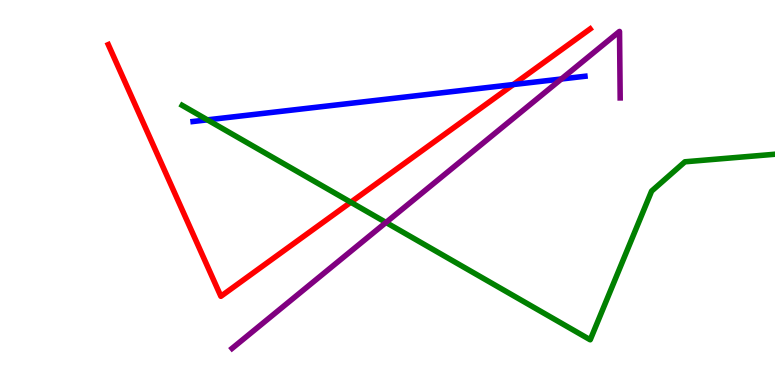[{'lines': ['blue', 'red'], 'intersections': [{'x': 6.62, 'y': 7.8}]}, {'lines': ['green', 'red'], 'intersections': [{'x': 4.53, 'y': 4.75}]}, {'lines': ['purple', 'red'], 'intersections': []}, {'lines': ['blue', 'green'], 'intersections': [{'x': 2.68, 'y': 6.89}]}, {'lines': ['blue', 'purple'], 'intersections': [{'x': 7.24, 'y': 7.95}]}, {'lines': ['green', 'purple'], 'intersections': [{'x': 4.98, 'y': 4.22}]}]